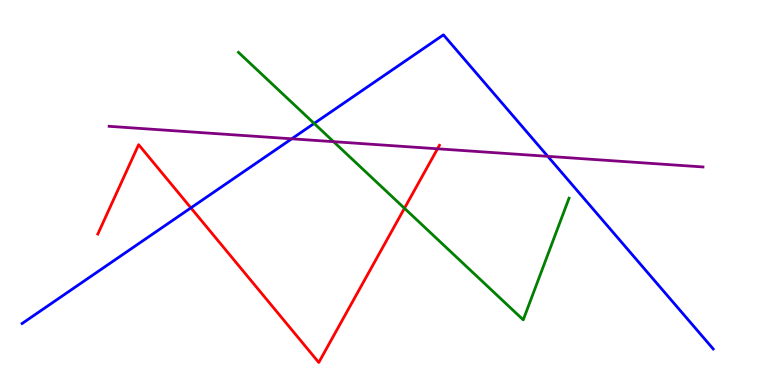[{'lines': ['blue', 'red'], 'intersections': [{'x': 2.46, 'y': 4.6}]}, {'lines': ['green', 'red'], 'intersections': [{'x': 5.22, 'y': 4.59}]}, {'lines': ['purple', 'red'], 'intersections': [{'x': 5.65, 'y': 6.14}]}, {'lines': ['blue', 'green'], 'intersections': [{'x': 4.05, 'y': 6.79}]}, {'lines': ['blue', 'purple'], 'intersections': [{'x': 3.76, 'y': 6.39}, {'x': 7.07, 'y': 5.94}]}, {'lines': ['green', 'purple'], 'intersections': [{'x': 4.3, 'y': 6.32}]}]